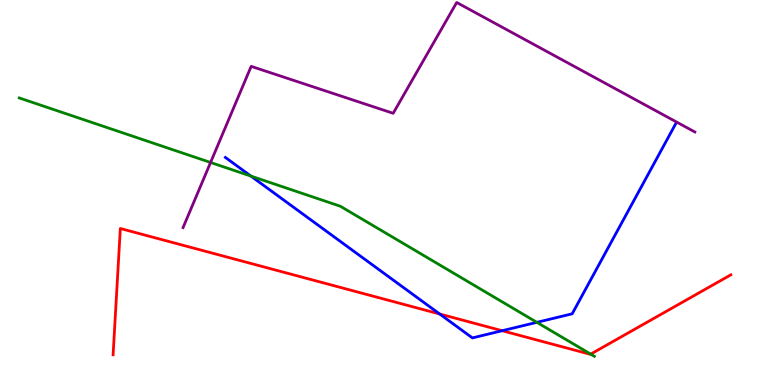[{'lines': ['blue', 'red'], 'intersections': [{'x': 5.67, 'y': 1.84}, {'x': 6.48, 'y': 1.41}]}, {'lines': ['green', 'red'], 'intersections': [{'x': 7.62, 'y': 0.802}]}, {'lines': ['purple', 'red'], 'intersections': []}, {'lines': ['blue', 'green'], 'intersections': [{'x': 3.24, 'y': 5.43}, {'x': 6.93, 'y': 1.63}]}, {'lines': ['blue', 'purple'], 'intersections': []}, {'lines': ['green', 'purple'], 'intersections': [{'x': 2.72, 'y': 5.78}]}]